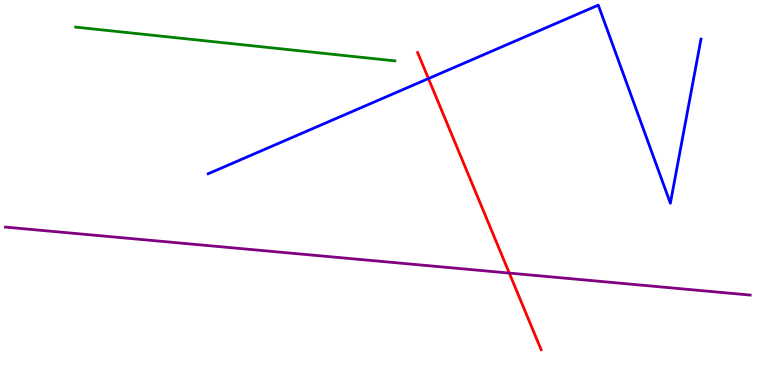[{'lines': ['blue', 'red'], 'intersections': [{'x': 5.53, 'y': 7.96}]}, {'lines': ['green', 'red'], 'intersections': []}, {'lines': ['purple', 'red'], 'intersections': [{'x': 6.57, 'y': 2.91}]}, {'lines': ['blue', 'green'], 'intersections': []}, {'lines': ['blue', 'purple'], 'intersections': []}, {'lines': ['green', 'purple'], 'intersections': []}]